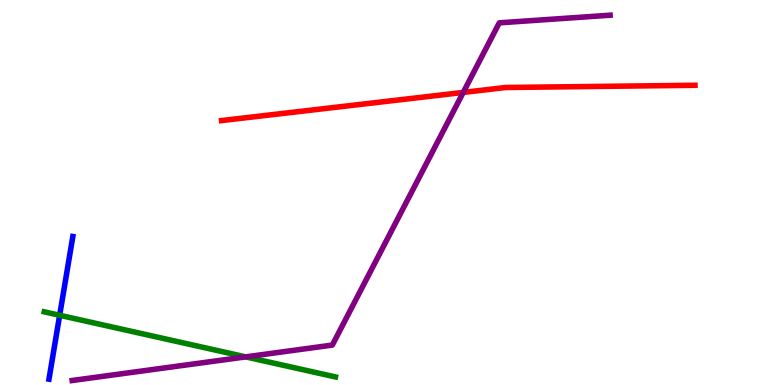[{'lines': ['blue', 'red'], 'intersections': []}, {'lines': ['green', 'red'], 'intersections': []}, {'lines': ['purple', 'red'], 'intersections': [{'x': 5.98, 'y': 7.6}]}, {'lines': ['blue', 'green'], 'intersections': [{'x': 0.77, 'y': 1.81}]}, {'lines': ['blue', 'purple'], 'intersections': []}, {'lines': ['green', 'purple'], 'intersections': [{'x': 3.17, 'y': 0.73}]}]